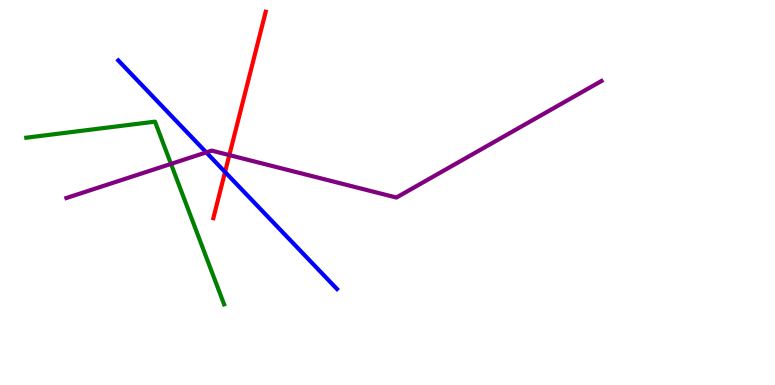[{'lines': ['blue', 'red'], 'intersections': [{'x': 2.9, 'y': 5.53}]}, {'lines': ['green', 'red'], 'intersections': []}, {'lines': ['purple', 'red'], 'intersections': [{'x': 2.96, 'y': 5.97}]}, {'lines': ['blue', 'green'], 'intersections': []}, {'lines': ['blue', 'purple'], 'intersections': [{'x': 2.66, 'y': 6.04}]}, {'lines': ['green', 'purple'], 'intersections': [{'x': 2.21, 'y': 5.74}]}]